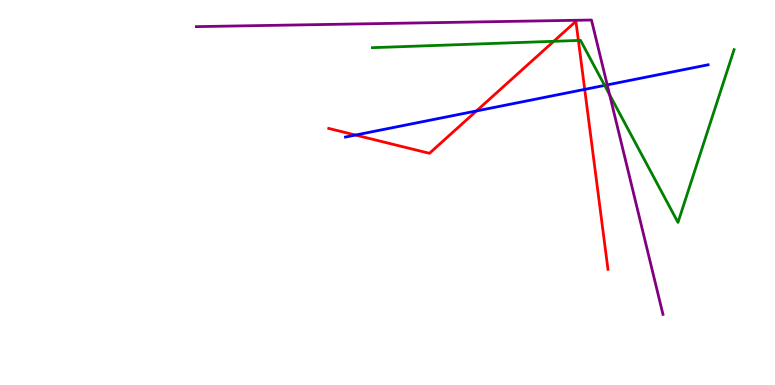[{'lines': ['blue', 'red'], 'intersections': [{'x': 4.59, 'y': 6.49}, {'x': 6.15, 'y': 7.12}, {'x': 7.54, 'y': 7.68}]}, {'lines': ['green', 'red'], 'intersections': [{'x': 7.14, 'y': 8.93}, {'x': 7.46, 'y': 8.95}]}, {'lines': ['purple', 'red'], 'intersections': []}, {'lines': ['blue', 'green'], 'intersections': [{'x': 7.8, 'y': 7.78}]}, {'lines': ['blue', 'purple'], 'intersections': [{'x': 7.84, 'y': 7.79}]}, {'lines': ['green', 'purple'], 'intersections': [{'x': 7.87, 'y': 7.54}]}]